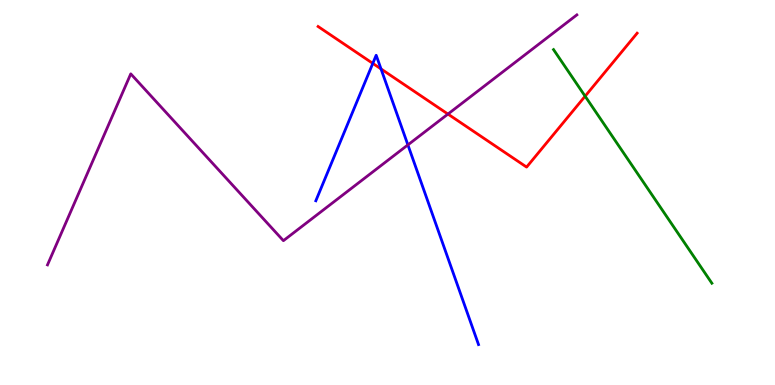[{'lines': ['blue', 'red'], 'intersections': [{'x': 4.81, 'y': 8.35}, {'x': 4.92, 'y': 8.21}]}, {'lines': ['green', 'red'], 'intersections': [{'x': 7.55, 'y': 7.5}]}, {'lines': ['purple', 'red'], 'intersections': [{'x': 5.78, 'y': 7.04}]}, {'lines': ['blue', 'green'], 'intersections': []}, {'lines': ['blue', 'purple'], 'intersections': [{'x': 5.26, 'y': 6.24}]}, {'lines': ['green', 'purple'], 'intersections': []}]